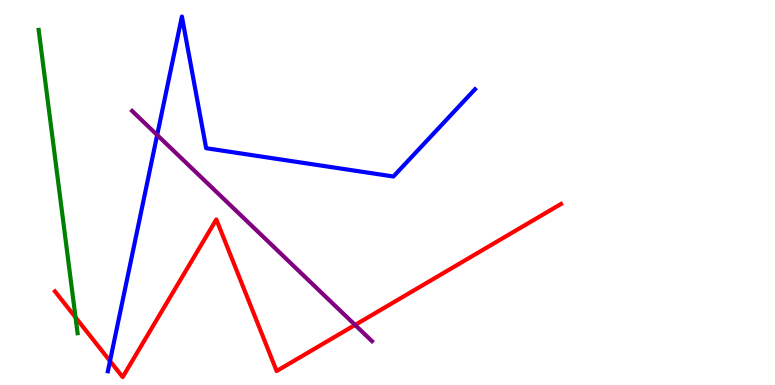[{'lines': ['blue', 'red'], 'intersections': [{'x': 1.42, 'y': 0.622}]}, {'lines': ['green', 'red'], 'intersections': [{'x': 0.975, 'y': 1.76}]}, {'lines': ['purple', 'red'], 'intersections': [{'x': 4.58, 'y': 1.56}]}, {'lines': ['blue', 'green'], 'intersections': []}, {'lines': ['blue', 'purple'], 'intersections': [{'x': 2.03, 'y': 6.49}]}, {'lines': ['green', 'purple'], 'intersections': []}]